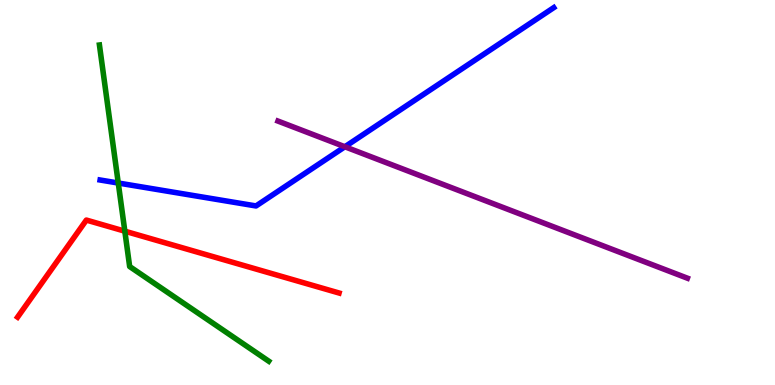[{'lines': ['blue', 'red'], 'intersections': []}, {'lines': ['green', 'red'], 'intersections': [{'x': 1.61, 'y': 4.0}]}, {'lines': ['purple', 'red'], 'intersections': []}, {'lines': ['blue', 'green'], 'intersections': [{'x': 1.53, 'y': 5.25}]}, {'lines': ['blue', 'purple'], 'intersections': [{'x': 4.45, 'y': 6.19}]}, {'lines': ['green', 'purple'], 'intersections': []}]